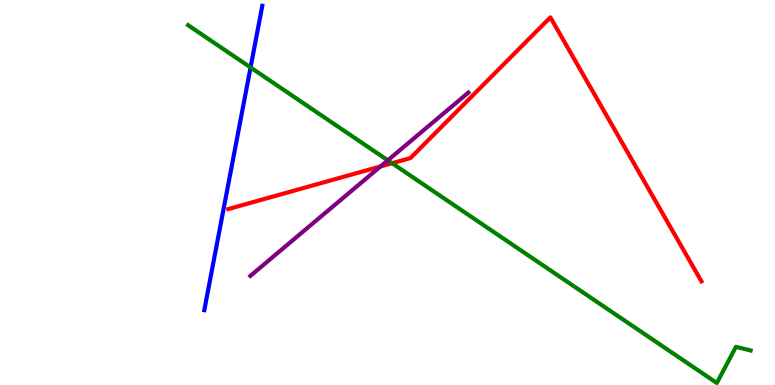[{'lines': ['blue', 'red'], 'intersections': []}, {'lines': ['green', 'red'], 'intersections': [{'x': 5.06, 'y': 5.76}]}, {'lines': ['purple', 'red'], 'intersections': [{'x': 4.91, 'y': 5.68}]}, {'lines': ['blue', 'green'], 'intersections': [{'x': 3.23, 'y': 8.25}]}, {'lines': ['blue', 'purple'], 'intersections': []}, {'lines': ['green', 'purple'], 'intersections': [{'x': 5.0, 'y': 5.84}]}]